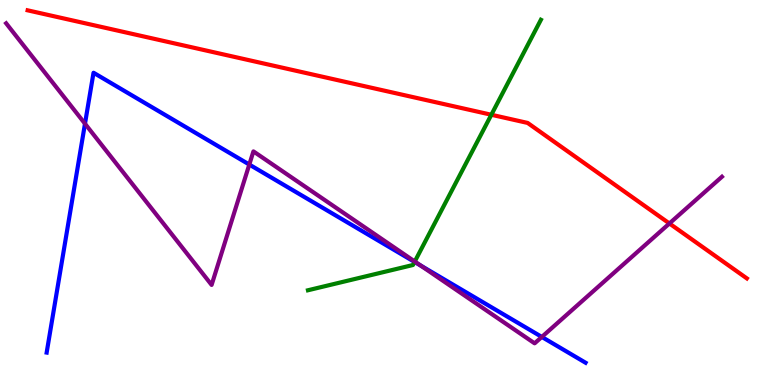[{'lines': ['blue', 'red'], 'intersections': []}, {'lines': ['green', 'red'], 'intersections': [{'x': 6.34, 'y': 7.02}]}, {'lines': ['purple', 'red'], 'intersections': [{'x': 8.64, 'y': 4.2}]}, {'lines': ['blue', 'green'], 'intersections': [{'x': 5.35, 'y': 3.2}]}, {'lines': ['blue', 'purple'], 'intersections': [{'x': 1.1, 'y': 6.79}, {'x': 3.22, 'y': 5.73}, {'x': 5.43, 'y': 3.1}, {'x': 6.99, 'y': 1.25}]}, {'lines': ['green', 'purple'], 'intersections': [{'x': 5.35, 'y': 3.21}]}]